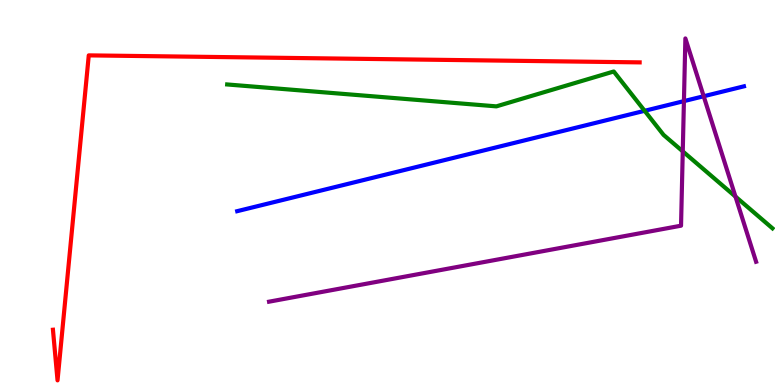[{'lines': ['blue', 'red'], 'intersections': []}, {'lines': ['green', 'red'], 'intersections': []}, {'lines': ['purple', 'red'], 'intersections': []}, {'lines': ['blue', 'green'], 'intersections': [{'x': 8.32, 'y': 7.12}]}, {'lines': ['blue', 'purple'], 'intersections': [{'x': 8.82, 'y': 7.37}, {'x': 9.08, 'y': 7.5}]}, {'lines': ['green', 'purple'], 'intersections': [{'x': 8.81, 'y': 6.07}, {'x': 9.49, 'y': 4.89}]}]